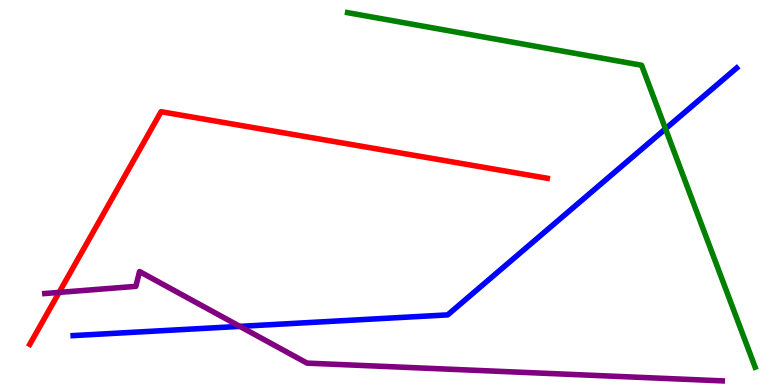[{'lines': ['blue', 'red'], 'intersections': []}, {'lines': ['green', 'red'], 'intersections': []}, {'lines': ['purple', 'red'], 'intersections': [{'x': 0.763, 'y': 2.41}]}, {'lines': ['blue', 'green'], 'intersections': [{'x': 8.59, 'y': 6.65}]}, {'lines': ['blue', 'purple'], 'intersections': [{'x': 3.09, 'y': 1.52}]}, {'lines': ['green', 'purple'], 'intersections': []}]